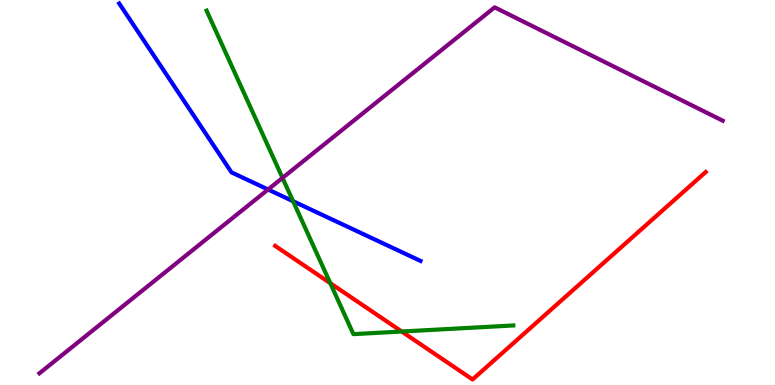[{'lines': ['blue', 'red'], 'intersections': []}, {'lines': ['green', 'red'], 'intersections': [{'x': 4.26, 'y': 2.64}, {'x': 5.18, 'y': 1.39}]}, {'lines': ['purple', 'red'], 'intersections': []}, {'lines': ['blue', 'green'], 'intersections': [{'x': 3.78, 'y': 4.77}]}, {'lines': ['blue', 'purple'], 'intersections': [{'x': 3.46, 'y': 5.08}]}, {'lines': ['green', 'purple'], 'intersections': [{'x': 3.65, 'y': 5.38}]}]